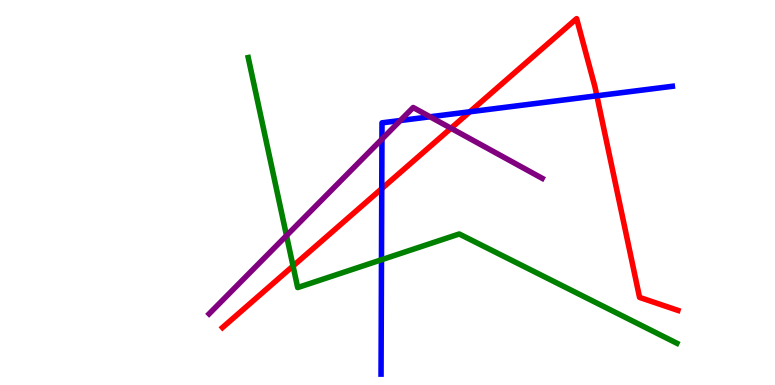[{'lines': ['blue', 'red'], 'intersections': [{'x': 4.93, 'y': 5.1}, {'x': 6.06, 'y': 7.1}, {'x': 7.7, 'y': 7.51}]}, {'lines': ['green', 'red'], 'intersections': [{'x': 3.78, 'y': 3.09}]}, {'lines': ['purple', 'red'], 'intersections': [{'x': 5.82, 'y': 6.67}]}, {'lines': ['blue', 'green'], 'intersections': [{'x': 4.92, 'y': 3.25}]}, {'lines': ['blue', 'purple'], 'intersections': [{'x': 4.93, 'y': 6.39}, {'x': 5.17, 'y': 6.87}, {'x': 5.55, 'y': 6.97}]}, {'lines': ['green', 'purple'], 'intersections': [{'x': 3.7, 'y': 3.88}]}]